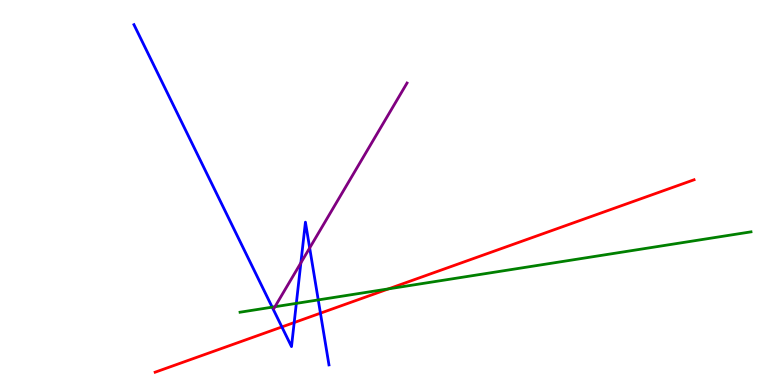[{'lines': ['blue', 'red'], 'intersections': [{'x': 3.64, 'y': 1.51}, {'x': 3.8, 'y': 1.62}, {'x': 4.13, 'y': 1.87}]}, {'lines': ['green', 'red'], 'intersections': [{'x': 5.01, 'y': 2.5}]}, {'lines': ['purple', 'red'], 'intersections': []}, {'lines': ['blue', 'green'], 'intersections': [{'x': 3.51, 'y': 2.02}, {'x': 3.82, 'y': 2.12}, {'x': 4.11, 'y': 2.21}]}, {'lines': ['blue', 'purple'], 'intersections': [{'x': 3.88, 'y': 3.17}, {'x': 4.0, 'y': 3.56}]}, {'lines': ['green', 'purple'], 'intersections': [{'x': 3.55, 'y': 2.03}]}]